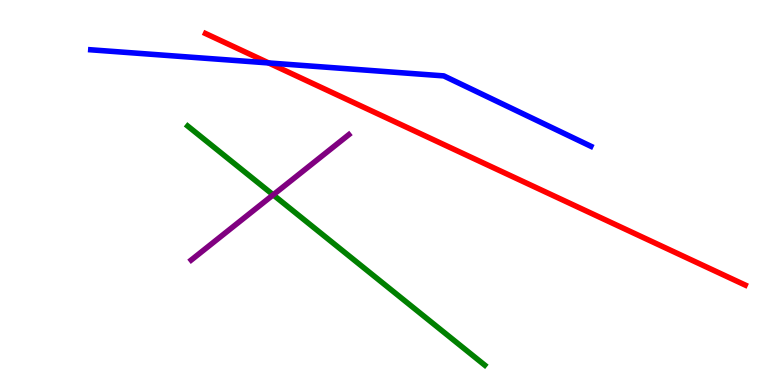[{'lines': ['blue', 'red'], 'intersections': [{'x': 3.47, 'y': 8.37}]}, {'lines': ['green', 'red'], 'intersections': []}, {'lines': ['purple', 'red'], 'intersections': []}, {'lines': ['blue', 'green'], 'intersections': []}, {'lines': ['blue', 'purple'], 'intersections': []}, {'lines': ['green', 'purple'], 'intersections': [{'x': 3.52, 'y': 4.94}]}]